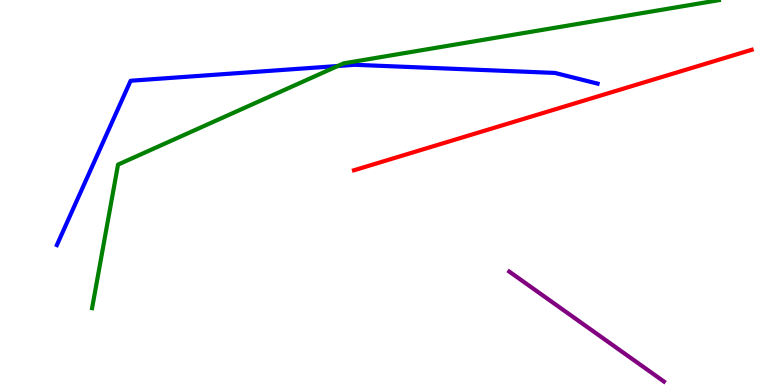[{'lines': ['blue', 'red'], 'intersections': []}, {'lines': ['green', 'red'], 'intersections': []}, {'lines': ['purple', 'red'], 'intersections': []}, {'lines': ['blue', 'green'], 'intersections': [{'x': 4.36, 'y': 8.29}]}, {'lines': ['blue', 'purple'], 'intersections': []}, {'lines': ['green', 'purple'], 'intersections': []}]